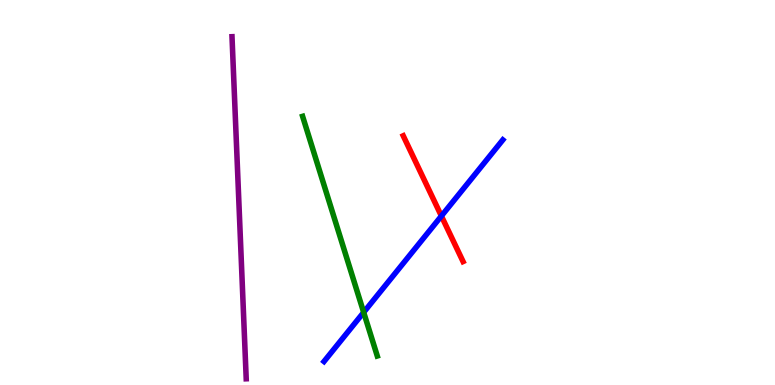[{'lines': ['blue', 'red'], 'intersections': [{'x': 5.7, 'y': 4.39}]}, {'lines': ['green', 'red'], 'intersections': []}, {'lines': ['purple', 'red'], 'intersections': []}, {'lines': ['blue', 'green'], 'intersections': [{'x': 4.69, 'y': 1.89}]}, {'lines': ['blue', 'purple'], 'intersections': []}, {'lines': ['green', 'purple'], 'intersections': []}]